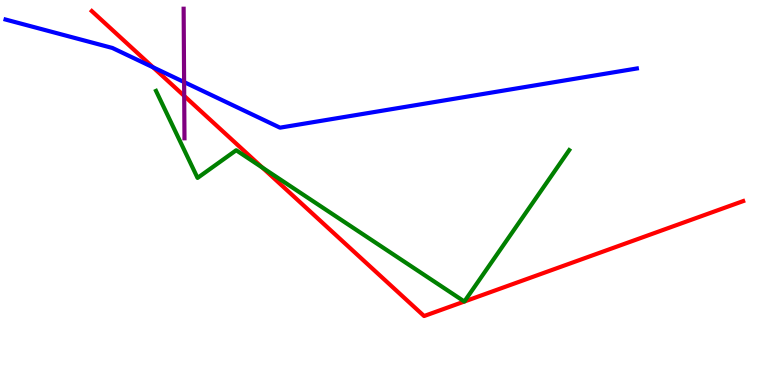[{'lines': ['blue', 'red'], 'intersections': [{'x': 1.97, 'y': 8.25}]}, {'lines': ['green', 'red'], 'intersections': [{'x': 3.38, 'y': 5.65}, {'x': 5.99, 'y': 2.17}, {'x': 5.99, 'y': 2.17}]}, {'lines': ['purple', 'red'], 'intersections': [{'x': 2.38, 'y': 7.51}]}, {'lines': ['blue', 'green'], 'intersections': []}, {'lines': ['blue', 'purple'], 'intersections': [{'x': 2.38, 'y': 7.87}]}, {'lines': ['green', 'purple'], 'intersections': []}]